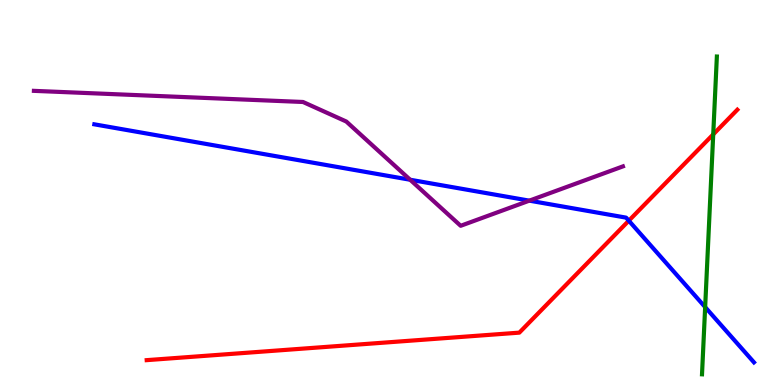[{'lines': ['blue', 'red'], 'intersections': [{'x': 8.11, 'y': 4.27}]}, {'lines': ['green', 'red'], 'intersections': [{'x': 9.2, 'y': 6.51}]}, {'lines': ['purple', 'red'], 'intersections': []}, {'lines': ['blue', 'green'], 'intersections': [{'x': 9.1, 'y': 2.02}]}, {'lines': ['blue', 'purple'], 'intersections': [{'x': 5.29, 'y': 5.33}, {'x': 6.83, 'y': 4.79}]}, {'lines': ['green', 'purple'], 'intersections': []}]